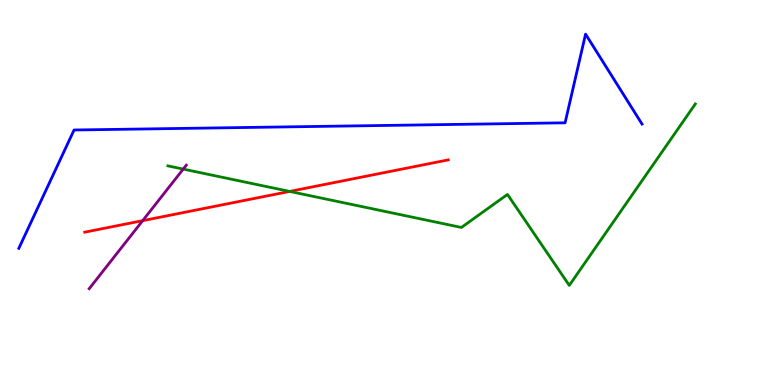[{'lines': ['blue', 'red'], 'intersections': []}, {'lines': ['green', 'red'], 'intersections': [{'x': 3.74, 'y': 5.03}]}, {'lines': ['purple', 'red'], 'intersections': [{'x': 1.84, 'y': 4.27}]}, {'lines': ['blue', 'green'], 'intersections': []}, {'lines': ['blue', 'purple'], 'intersections': []}, {'lines': ['green', 'purple'], 'intersections': [{'x': 2.36, 'y': 5.61}]}]